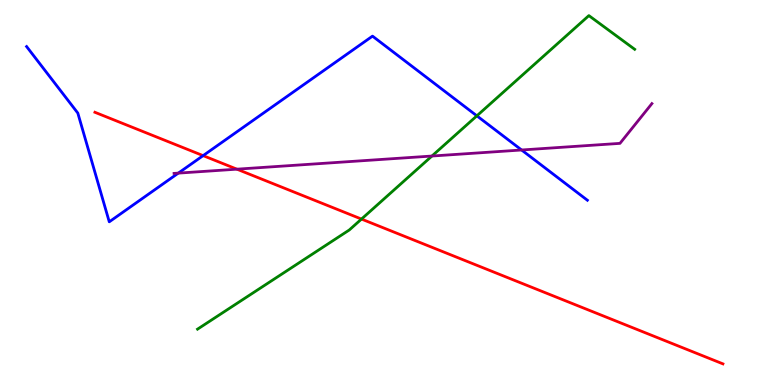[{'lines': ['blue', 'red'], 'intersections': [{'x': 2.62, 'y': 5.96}]}, {'lines': ['green', 'red'], 'intersections': [{'x': 4.66, 'y': 4.31}]}, {'lines': ['purple', 'red'], 'intersections': [{'x': 3.06, 'y': 5.61}]}, {'lines': ['blue', 'green'], 'intersections': [{'x': 6.15, 'y': 6.99}]}, {'lines': ['blue', 'purple'], 'intersections': [{'x': 2.3, 'y': 5.5}, {'x': 6.73, 'y': 6.1}]}, {'lines': ['green', 'purple'], 'intersections': [{'x': 5.57, 'y': 5.95}]}]